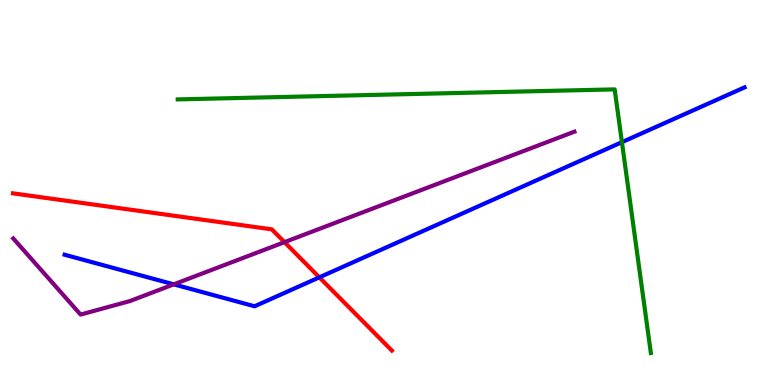[{'lines': ['blue', 'red'], 'intersections': [{'x': 4.12, 'y': 2.8}]}, {'lines': ['green', 'red'], 'intersections': []}, {'lines': ['purple', 'red'], 'intersections': [{'x': 3.67, 'y': 3.71}]}, {'lines': ['blue', 'green'], 'intersections': [{'x': 8.02, 'y': 6.31}]}, {'lines': ['blue', 'purple'], 'intersections': [{'x': 2.24, 'y': 2.61}]}, {'lines': ['green', 'purple'], 'intersections': []}]